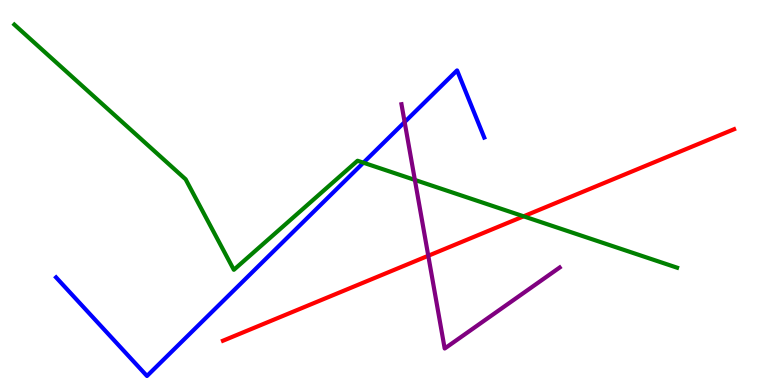[{'lines': ['blue', 'red'], 'intersections': []}, {'lines': ['green', 'red'], 'intersections': [{'x': 6.76, 'y': 4.38}]}, {'lines': ['purple', 'red'], 'intersections': [{'x': 5.53, 'y': 3.36}]}, {'lines': ['blue', 'green'], 'intersections': [{'x': 4.69, 'y': 5.77}]}, {'lines': ['blue', 'purple'], 'intersections': [{'x': 5.22, 'y': 6.83}]}, {'lines': ['green', 'purple'], 'intersections': [{'x': 5.35, 'y': 5.33}]}]